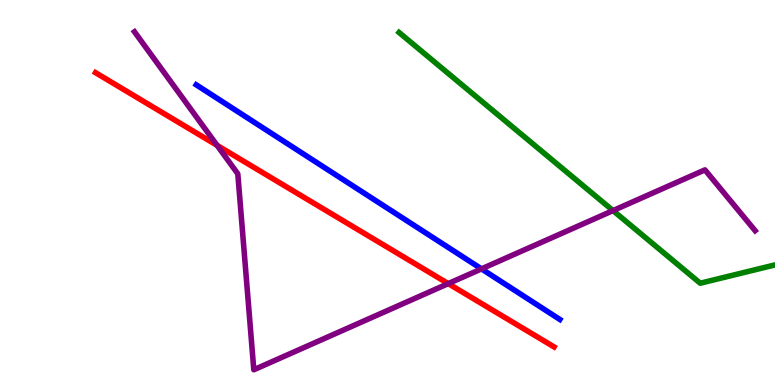[{'lines': ['blue', 'red'], 'intersections': []}, {'lines': ['green', 'red'], 'intersections': []}, {'lines': ['purple', 'red'], 'intersections': [{'x': 2.8, 'y': 6.22}, {'x': 5.78, 'y': 2.63}]}, {'lines': ['blue', 'green'], 'intersections': []}, {'lines': ['blue', 'purple'], 'intersections': [{'x': 6.21, 'y': 3.02}]}, {'lines': ['green', 'purple'], 'intersections': [{'x': 7.91, 'y': 4.53}]}]